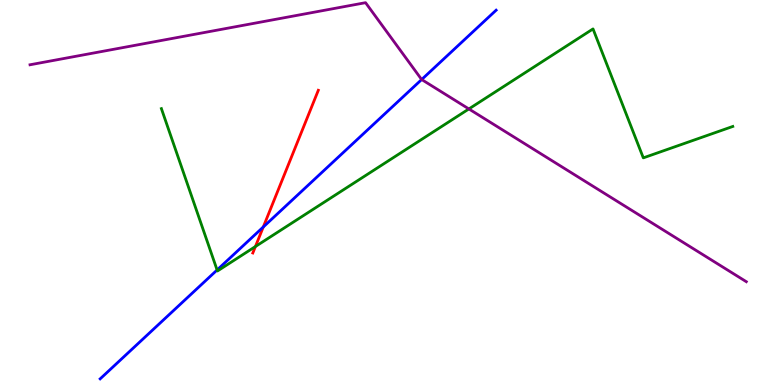[{'lines': ['blue', 'red'], 'intersections': [{'x': 3.4, 'y': 4.1}]}, {'lines': ['green', 'red'], 'intersections': [{'x': 3.3, 'y': 3.6}]}, {'lines': ['purple', 'red'], 'intersections': []}, {'lines': ['blue', 'green'], 'intersections': [{'x': 2.8, 'y': 2.99}]}, {'lines': ['blue', 'purple'], 'intersections': [{'x': 5.44, 'y': 7.93}]}, {'lines': ['green', 'purple'], 'intersections': [{'x': 6.05, 'y': 7.17}]}]